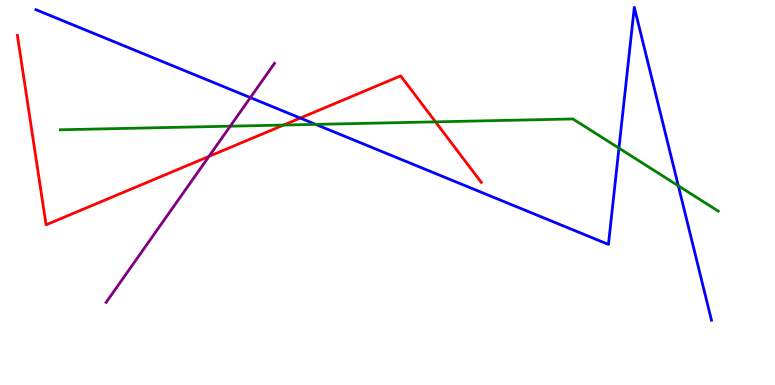[{'lines': ['blue', 'red'], 'intersections': [{'x': 3.87, 'y': 6.93}]}, {'lines': ['green', 'red'], 'intersections': [{'x': 3.66, 'y': 6.75}, {'x': 5.62, 'y': 6.83}]}, {'lines': ['purple', 'red'], 'intersections': [{'x': 2.7, 'y': 5.94}]}, {'lines': ['blue', 'green'], 'intersections': [{'x': 4.07, 'y': 6.77}, {'x': 7.99, 'y': 6.15}, {'x': 8.75, 'y': 5.17}]}, {'lines': ['blue', 'purple'], 'intersections': [{'x': 3.23, 'y': 7.46}]}, {'lines': ['green', 'purple'], 'intersections': [{'x': 2.97, 'y': 6.72}]}]